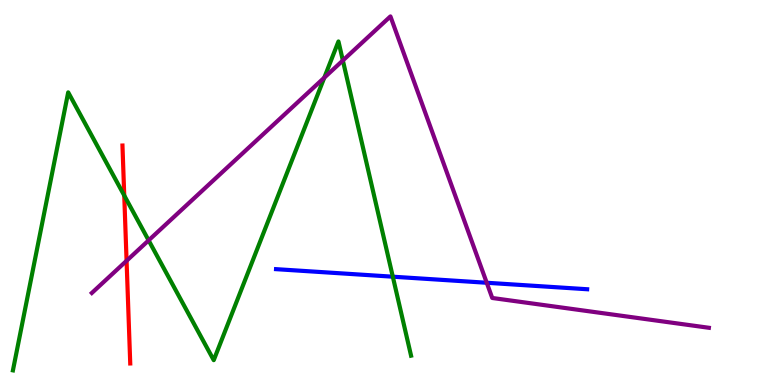[{'lines': ['blue', 'red'], 'intersections': []}, {'lines': ['green', 'red'], 'intersections': [{'x': 1.6, 'y': 4.92}]}, {'lines': ['purple', 'red'], 'intersections': [{'x': 1.63, 'y': 3.23}]}, {'lines': ['blue', 'green'], 'intersections': [{'x': 5.07, 'y': 2.81}]}, {'lines': ['blue', 'purple'], 'intersections': [{'x': 6.28, 'y': 2.66}]}, {'lines': ['green', 'purple'], 'intersections': [{'x': 1.92, 'y': 3.76}, {'x': 4.18, 'y': 7.98}, {'x': 4.42, 'y': 8.43}]}]